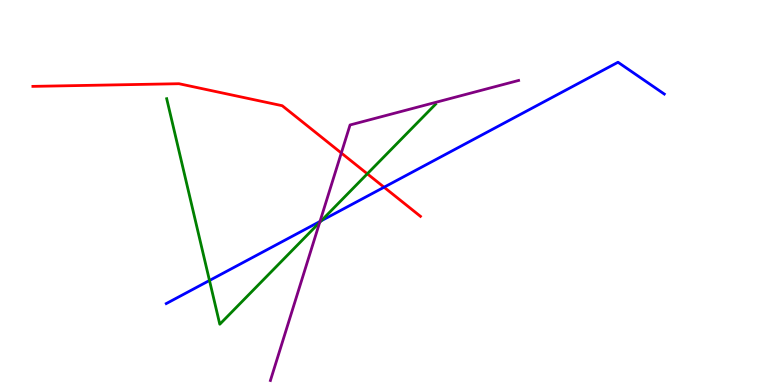[{'lines': ['blue', 'red'], 'intersections': [{'x': 4.96, 'y': 5.14}]}, {'lines': ['green', 'red'], 'intersections': [{'x': 4.74, 'y': 5.49}]}, {'lines': ['purple', 'red'], 'intersections': [{'x': 4.4, 'y': 6.03}]}, {'lines': ['blue', 'green'], 'intersections': [{'x': 2.7, 'y': 2.71}, {'x': 4.15, 'y': 4.27}]}, {'lines': ['blue', 'purple'], 'intersections': [{'x': 4.13, 'y': 4.25}]}, {'lines': ['green', 'purple'], 'intersections': [{'x': 4.13, 'y': 4.22}]}]